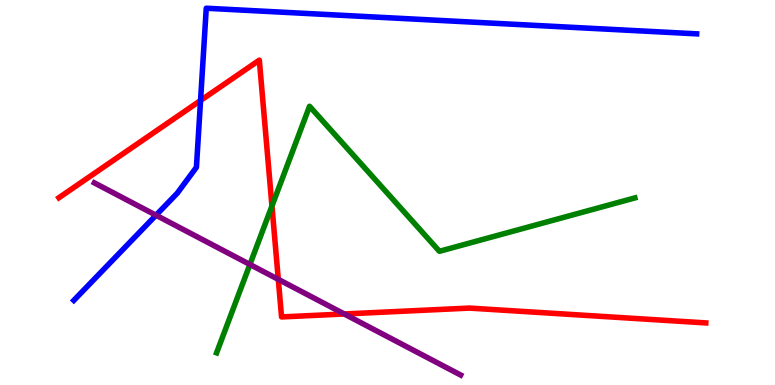[{'lines': ['blue', 'red'], 'intersections': [{'x': 2.59, 'y': 7.39}]}, {'lines': ['green', 'red'], 'intersections': [{'x': 3.51, 'y': 4.65}]}, {'lines': ['purple', 'red'], 'intersections': [{'x': 3.59, 'y': 2.74}, {'x': 4.44, 'y': 1.84}]}, {'lines': ['blue', 'green'], 'intersections': []}, {'lines': ['blue', 'purple'], 'intersections': [{'x': 2.01, 'y': 4.41}]}, {'lines': ['green', 'purple'], 'intersections': [{'x': 3.22, 'y': 3.13}]}]